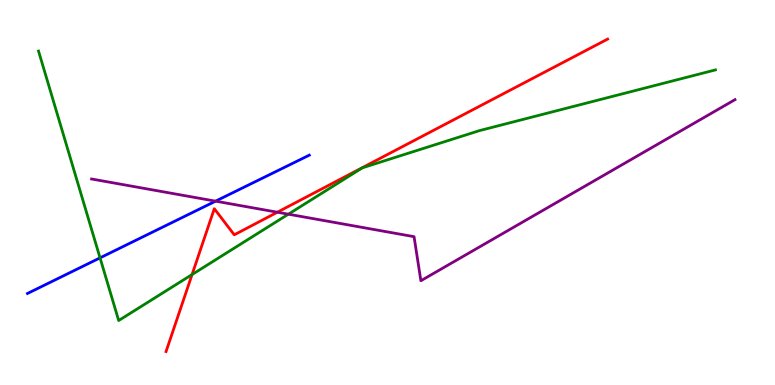[{'lines': ['blue', 'red'], 'intersections': []}, {'lines': ['green', 'red'], 'intersections': [{'x': 2.48, 'y': 2.87}]}, {'lines': ['purple', 'red'], 'intersections': [{'x': 3.58, 'y': 4.49}]}, {'lines': ['blue', 'green'], 'intersections': [{'x': 1.29, 'y': 3.3}]}, {'lines': ['blue', 'purple'], 'intersections': [{'x': 2.78, 'y': 4.77}]}, {'lines': ['green', 'purple'], 'intersections': [{'x': 3.72, 'y': 4.44}]}]